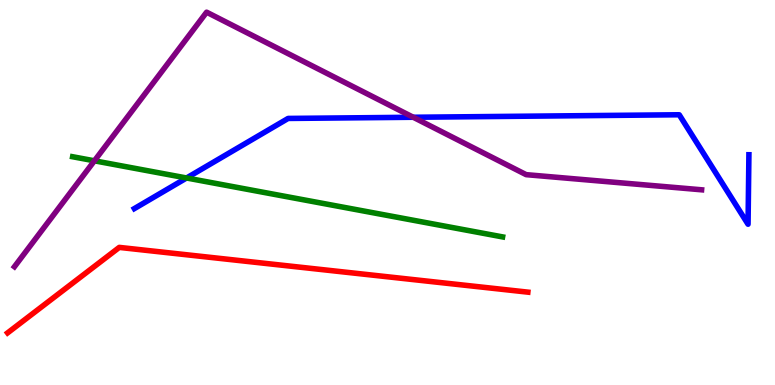[{'lines': ['blue', 'red'], 'intersections': []}, {'lines': ['green', 'red'], 'intersections': []}, {'lines': ['purple', 'red'], 'intersections': []}, {'lines': ['blue', 'green'], 'intersections': [{'x': 2.41, 'y': 5.38}]}, {'lines': ['blue', 'purple'], 'intersections': [{'x': 5.33, 'y': 6.95}]}, {'lines': ['green', 'purple'], 'intersections': [{'x': 1.22, 'y': 5.82}]}]